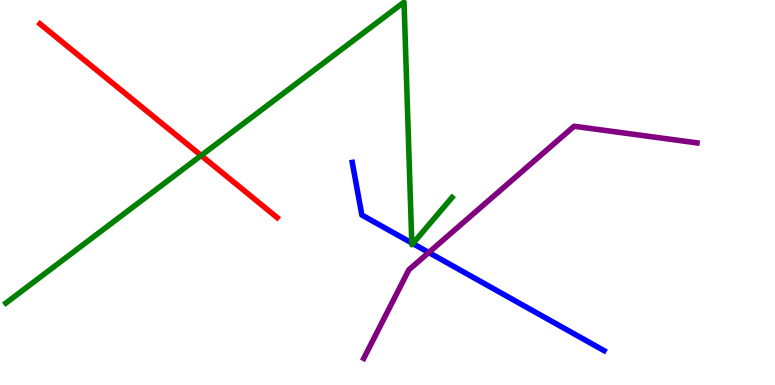[{'lines': ['blue', 'red'], 'intersections': []}, {'lines': ['green', 'red'], 'intersections': [{'x': 2.6, 'y': 5.96}]}, {'lines': ['purple', 'red'], 'intersections': []}, {'lines': ['blue', 'green'], 'intersections': [{'x': 5.31, 'y': 3.69}, {'x': 5.33, 'y': 3.67}]}, {'lines': ['blue', 'purple'], 'intersections': [{'x': 5.53, 'y': 3.44}]}, {'lines': ['green', 'purple'], 'intersections': []}]